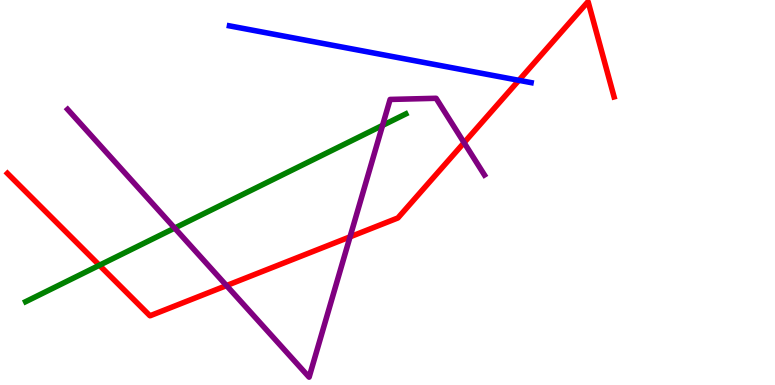[{'lines': ['blue', 'red'], 'intersections': [{'x': 6.7, 'y': 7.91}]}, {'lines': ['green', 'red'], 'intersections': [{'x': 1.28, 'y': 3.11}]}, {'lines': ['purple', 'red'], 'intersections': [{'x': 2.92, 'y': 2.58}, {'x': 4.52, 'y': 3.85}, {'x': 5.99, 'y': 6.29}]}, {'lines': ['blue', 'green'], 'intersections': []}, {'lines': ['blue', 'purple'], 'intersections': []}, {'lines': ['green', 'purple'], 'intersections': [{'x': 2.25, 'y': 4.08}, {'x': 4.94, 'y': 6.74}]}]